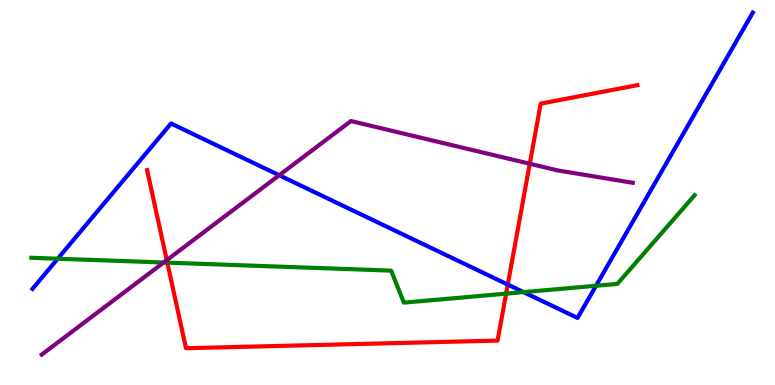[{'lines': ['blue', 'red'], 'intersections': [{'x': 6.55, 'y': 2.61}]}, {'lines': ['green', 'red'], 'intersections': [{'x': 2.16, 'y': 3.18}, {'x': 6.53, 'y': 2.37}]}, {'lines': ['purple', 'red'], 'intersections': [{'x': 2.15, 'y': 3.24}, {'x': 6.84, 'y': 5.75}]}, {'lines': ['blue', 'green'], 'intersections': [{'x': 0.745, 'y': 3.28}, {'x': 6.76, 'y': 2.41}, {'x': 7.69, 'y': 2.58}]}, {'lines': ['blue', 'purple'], 'intersections': [{'x': 3.6, 'y': 5.45}]}, {'lines': ['green', 'purple'], 'intersections': [{'x': 2.11, 'y': 3.18}]}]